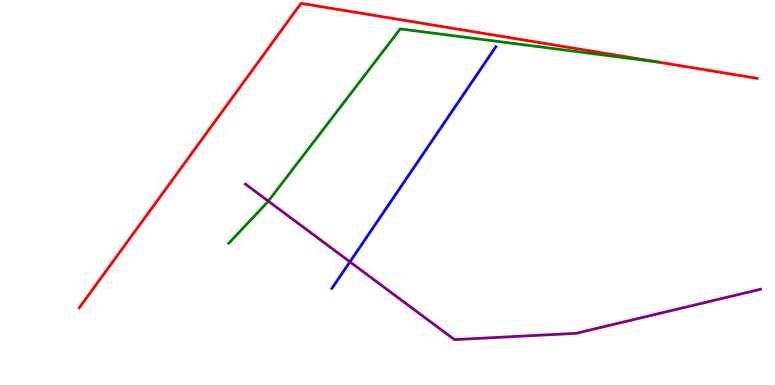[{'lines': ['blue', 'red'], 'intersections': []}, {'lines': ['green', 'red'], 'intersections': [{'x': 8.48, 'y': 8.39}]}, {'lines': ['purple', 'red'], 'intersections': []}, {'lines': ['blue', 'green'], 'intersections': []}, {'lines': ['blue', 'purple'], 'intersections': [{'x': 4.52, 'y': 3.2}]}, {'lines': ['green', 'purple'], 'intersections': [{'x': 3.46, 'y': 4.78}]}]